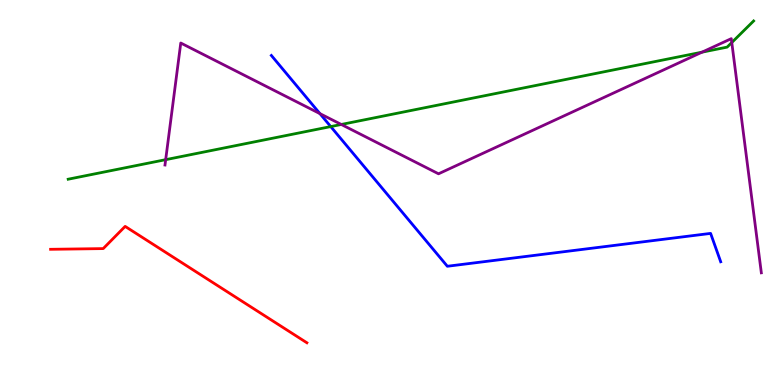[{'lines': ['blue', 'red'], 'intersections': []}, {'lines': ['green', 'red'], 'intersections': []}, {'lines': ['purple', 'red'], 'intersections': []}, {'lines': ['blue', 'green'], 'intersections': [{'x': 4.27, 'y': 6.71}]}, {'lines': ['blue', 'purple'], 'intersections': [{'x': 4.13, 'y': 7.05}]}, {'lines': ['green', 'purple'], 'intersections': [{'x': 2.14, 'y': 5.85}, {'x': 4.4, 'y': 6.77}, {'x': 9.06, 'y': 8.65}, {'x': 9.44, 'y': 8.9}]}]